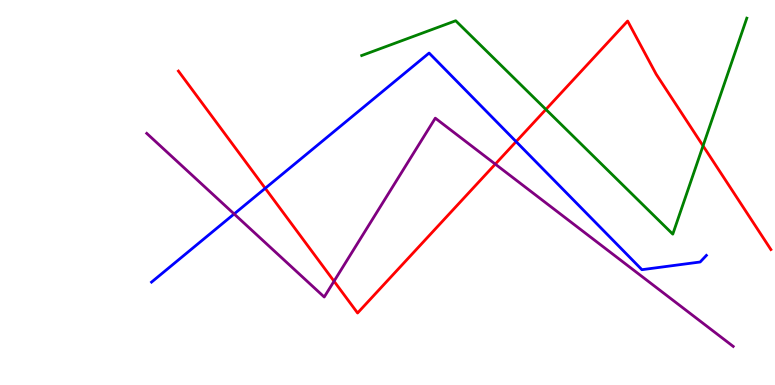[{'lines': ['blue', 'red'], 'intersections': [{'x': 3.42, 'y': 5.11}, {'x': 6.66, 'y': 6.32}]}, {'lines': ['green', 'red'], 'intersections': [{'x': 7.04, 'y': 7.16}, {'x': 9.07, 'y': 6.21}]}, {'lines': ['purple', 'red'], 'intersections': [{'x': 4.31, 'y': 2.7}, {'x': 6.39, 'y': 5.74}]}, {'lines': ['blue', 'green'], 'intersections': []}, {'lines': ['blue', 'purple'], 'intersections': [{'x': 3.02, 'y': 4.44}]}, {'lines': ['green', 'purple'], 'intersections': []}]